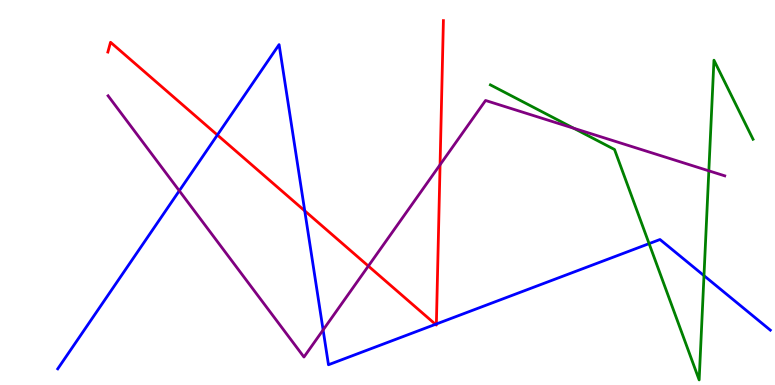[{'lines': ['blue', 'red'], 'intersections': [{'x': 2.8, 'y': 6.49}, {'x': 3.93, 'y': 4.52}, {'x': 5.62, 'y': 1.58}, {'x': 5.63, 'y': 1.58}]}, {'lines': ['green', 'red'], 'intersections': []}, {'lines': ['purple', 'red'], 'intersections': [{'x': 4.75, 'y': 3.09}, {'x': 5.68, 'y': 5.72}]}, {'lines': ['blue', 'green'], 'intersections': [{'x': 8.38, 'y': 3.67}, {'x': 9.08, 'y': 2.84}]}, {'lines': ['blue', 'purple'], 'intersections': [{'x': 2.31, 'y': 5.04}, {'x': 4.17, 'y': 1.43}]}, {'lines': ['green', 'purple'], 'intersections': [{'x': 7.4, 'y': 6.67}, {'x': 9.15, 'y': 5.56}]}]